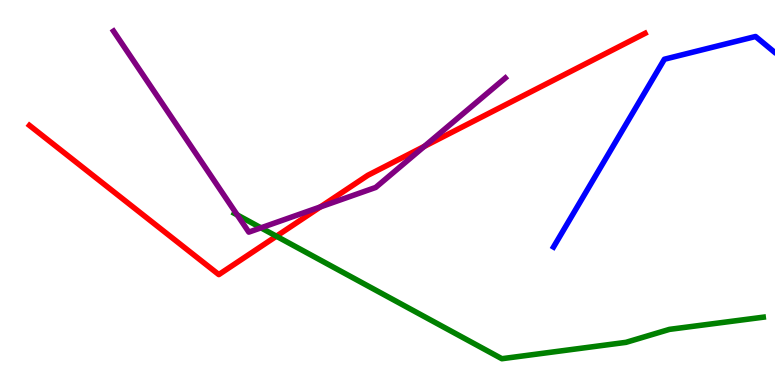[{'lines': ['blue', 'red'], 'intersections': []}, {'lines': ['green', 'red'], 'intersections': [{'x': 3.57, 'y': 3.86}]}, {'lines': ['purple', 'red'], 'intersections': [{'x': 4.13, 'y': 4.63}, {'x': 5.48, 'y': 6.2}]}, {'lines': ['blue', 'green'], 'intersections': []}, {'lines': ['blue', 'purple'], 'intersections': []}, {'lines': ['green', 'purple'], 'intersections': [{'x': 3.06, 'y': 4.42}, {'x': 3.37, 'y': 4.08}]}]